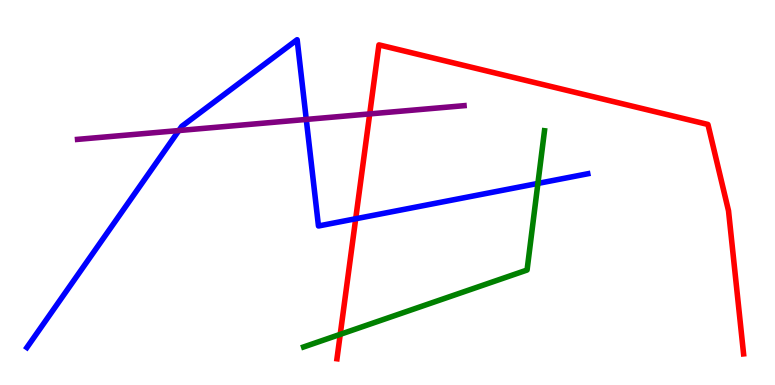[{'lines': ['blue', 'red'], 'intersections': [{'x': 4.59, 'y': 4.32}]}, {'lines': ['green', 'red'], 'intersections': [{'x': 4.39, 'y': 1.32}]}, {'lines': ['purple', 'red'], 'intersections': [{'x': 4.77, 'y': 7.04}]}, {'lines': ['blue', 'green'], 'intersections': [{'x': 6.94, 'y': 5.24}]}, {'lines': ['blue', 'purple'], 'intersections': [{'x': 2.31, 'y': 6.61}, {'x': 3.95, 'y': 6.9}]}, {'lines': ['green', 'purple'], 'intersections': []}]